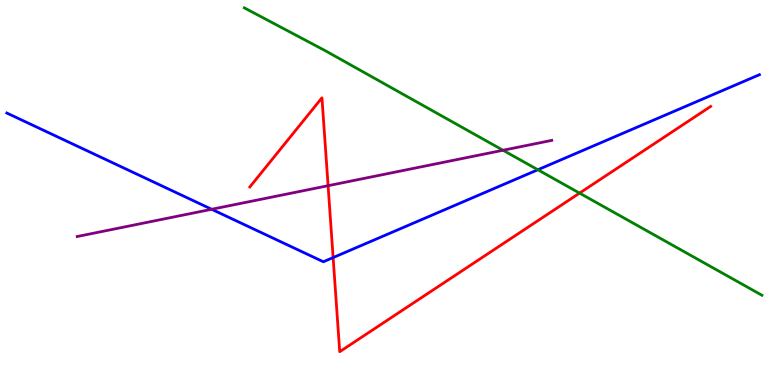[{'lines': ['blue', 'red'], 'intersections': [{'x': 4.3, 'y': 3.31}]}, {'lines': ['green', 'red'], 'intersections': [{'x': 7.48, 'y': 4.98}]}, {'lines': ['purple', 'red'], 'intersections': [{'x': 4.23, 'y': 5.18}]}, {'lines': ['blue', 'green'], 'intersections': [{'x': 6.94, 'y': 5.59}]}, {'lines': ['blue', 'purple'], 'intersections': [{'x': 2.73, 'y': 4.56}]}, {'lines': ['green', 'purple'], 'intersections': [{'x': 6.49, 'y': 6.1}]}]